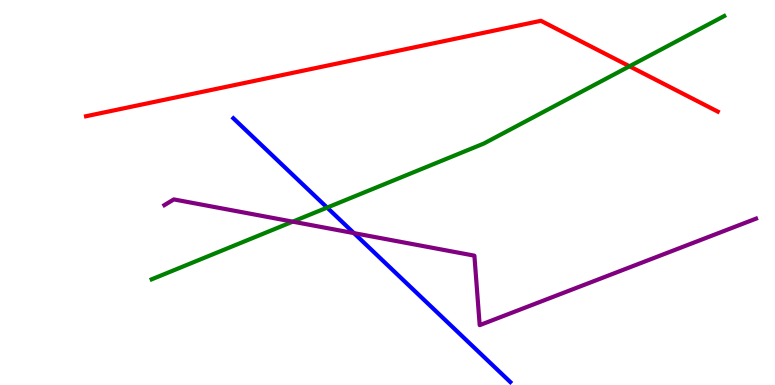[{'lines': ['blue', 'red'], 'intersections': []}, {'lines': ['green', 'red'], 'intersections': [{'x': 8.12, 'y': 8.28}]}, {'lines': ['purple', 'red'], 'intersections': []}, {'lines': ['blue', 'green'], 'intersections': [{'x': 4.22, 'y': 4.61}]}, {'lines': ['blue', 'purple'], 'intersections': [{'x': 4.57, 'y': 3.95}]}, {'lines': ['green', 'purple'], 'intersections': [{'x': 3.78, 'y': 4.24}]}]